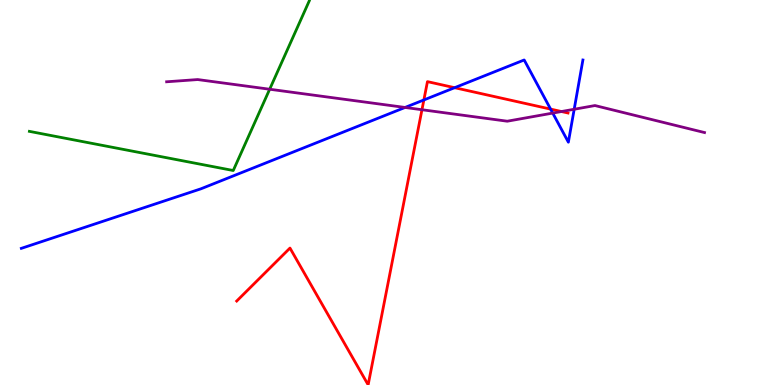[{'lines': ['blue', 'red'], 'intersections': [{'x': 5.47, 'y': 7.4}, {'x': 5.87, 'y': 7.72}, {'x': 7.1, 'y': 7.17}]}, {'lines': ['green', 'red'], 'intersections': []}, {'lines': ['purple', 'red'], 'intersections': [{'x': 5.44, 'y': 7.15}, {'x': 7.24, 'y': 7.1}]}, {'lines': ['blue', 'green'], 'intersections': []}, {'lines': ['blue', 'purple'], 'intersections': [{'x': 5.23, 'y': 7.21}, {'x': 7.13, 'y': 7.06}, {'x': 7.41, 'y': 7.16}]}, {'lines': ['green', 'purple'], 'intersections': [{'x': 3.48, 'y': 7.68}]}]